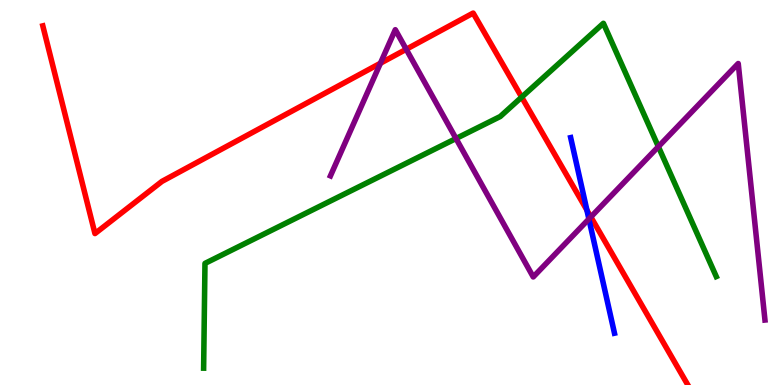[{'lines': ['blue', 'red'], 'intersections': [{'x': 7.57, 'y': 4.54}]}, {'lines': ['green', 'red'], 'intersections': [{'x': 6.73, 'y': 7.48}]}, {'lines': ['purple', 'red'], 'intersections': [{'x': 4.91, 'y': 8.36}, {'x': 5.24, 'y': 8.72}, {'x': 7.62, 'y': 4.36}]}, {'lines': ['blue', 'green'], 'intersections': []}, {'lines': ['blue', 'purple'], 'intersections': [{'x': 7.6, 'y': 4.31}]}, {'lines': ['green', 'purple'], 'intersections': [{'x': 5.88, 'y': 6.4}, {'x': 8.5, 'y': 6.19}]}]